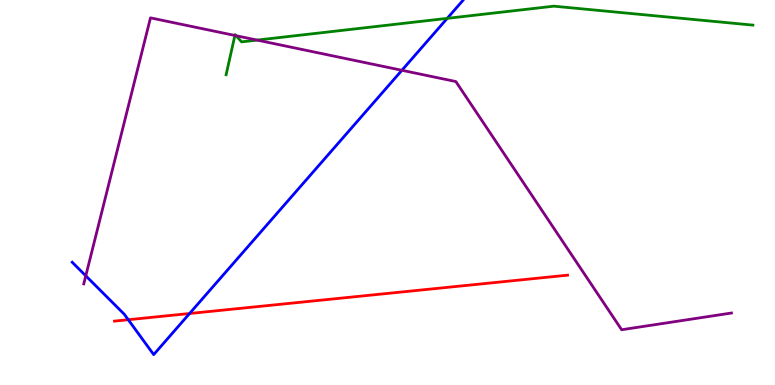[{'lines': ['blue', 'red'], 'intersections': [{'x': 1.66, 'y': 1.7}, {'x': 2.45, 'y': 1.86}]}, {'lines': ['green', 'red'], 'intersections': []}, {'lines': ['purple', 'red'], 'intersections': []}, {'lines': ['blue', 'green'], 'intersections': [{'x': 5.77, 'y': 9.52}]}, {'lines': ['blue', 'purple'], 'intersections': [{'x': 1.11, 'y': 2.84}, {'x': 5.19, 'y': 8.17}]}, {'lines': ['green', 'purple'], 'intersections': [{'x': 3.03, 'y': 9.08}, {'x': 3.05, 'y': 9.07}, {'x': 3.32, 'y': 8.96}]}]